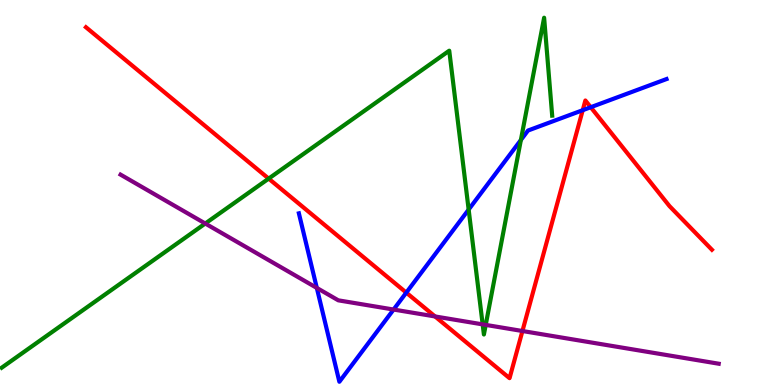[{'lines': ['blue', 'red'], 'intersections': [{'x': 5.24, 'y': 2.4}, {'x': 7.52, 'y': 7.14}, {'x': 7.62, 'y': 7.22}]}, {'lines': ['green', 'red'], 'intersections': [{'x': 3.47, 'y': 5.36}]}, {'lines': ['purple', 'red'], 'intersections': [{'x': 5.61, 'y': 1.78}, {'x': 6.74, 'y': 1.4}]}, {'lines': ['blue', 'green'], 'intersections': [{'x': 6.05, 'y': 4.56}, {'x': 6.72, 'y': 6.36}]}, {'lines': ['blue', 'purple'], 'intersections': [{'x': 4.09, 'y': 2.52}, {'x': 5.08, 'y': 1.96}]}, {'lines': ['green', 'purple'], 'intersections': [{'x': 2.65, 'y': 4.19}, {'x': 6.23, 'y': 1.57}, {'x': 6.27, 'y': 1.56}]}]